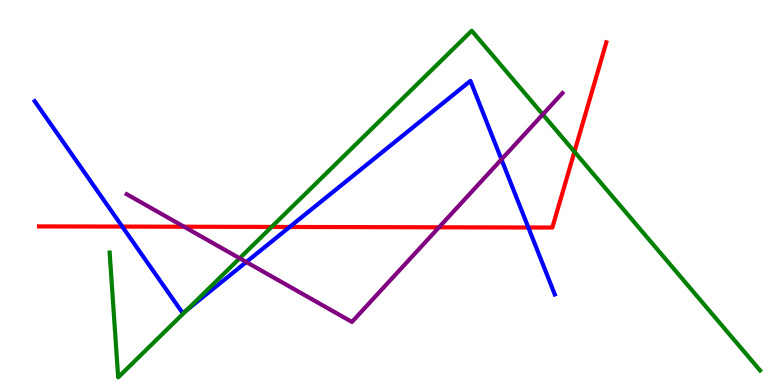[{'lines': ['blue', 'red'], 'intersections': [{'x': 1.58, 'y': 4.11}, {'x': 3.74, 'y': 4.1}, {'x': 6.82, 'y': 4.09}]}, {'lines': ['green', 'red'], 'intersections': [{'x': 3.5, 'y': 4.11}, {'x': 7.41, 'y': 6.06}]}, {'lines': ['purple', 'red'], 'intersections': [{'x': 2.37, 'y': 4.11}, {'x': 5.66, 'y': 4.1}]}, {'lines': ['blue', 'green'], 'intersections': [{'x': 2.41, 'y': 1.94}]}, {'lines': ['blue', 'purple'], 'intersections': [{'x': 3.18, 'y': 3.19}, {'x': 6.47, 'y': 5.86}]}, {'lines': ['green', 'purple'], 'intersections': [{'x': 3.09, 'y': 3.29}, {'x': 7.0, 'y': 7.03}]}]